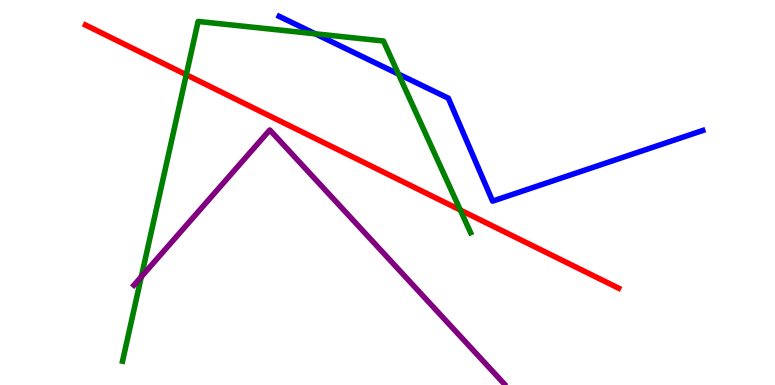[{'lines': ['blue', 'red'], 'intersections': []}, {'lines': ['green', 'red'], 'intersections': [{'x': 2.4, 'y': 8.06}, {'x': 5.94, 'y': 4.54}]}, {'lines': ['purple', 'red'], 'intersections': []}, {'lines': ['blue', 'green'], 'intersections': [{'x': 4.07, 'y': 9.12}, {'x': 5.14, 'y': 8.08}]}, {'lines': ['blue', 'purple'], 'intersections': []}, {'lines': ['green', 'purple'], 'intersections': [{'x': 1.82, 'y': 2.81}]}]